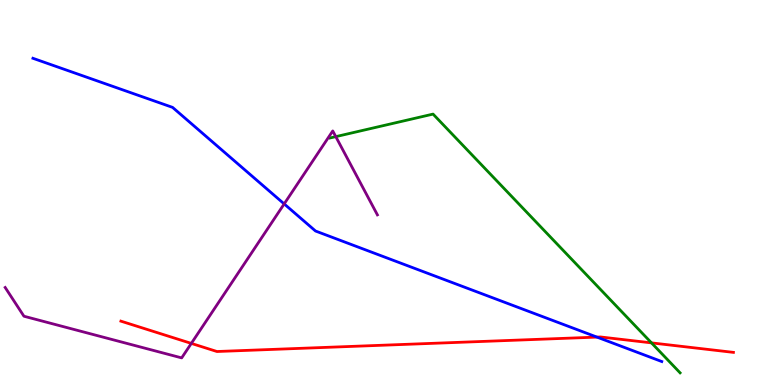[{'lines': ['blue', 'red'], 'intersections': [{'x': 7.7, 'y': 1.24}]}, {'lines': ['green', 'red'], 'intersections': [{'x': 8.41, 'y': 1.09}]}, {'lines': ['purple', 'red'], 'intersections': [{'x': 2.47, 'y': 1.08}]}, {'lines': ['blue', 'green'], 'intersections': []}, {'lines': ['blue', 'purple'], 'intersections': [{'x': 3.67, 'y': 4.7}]}, {'lines': ['green', 'purple'], 'intersections': [{'x': 4.33, 'y': 6.45}]}]